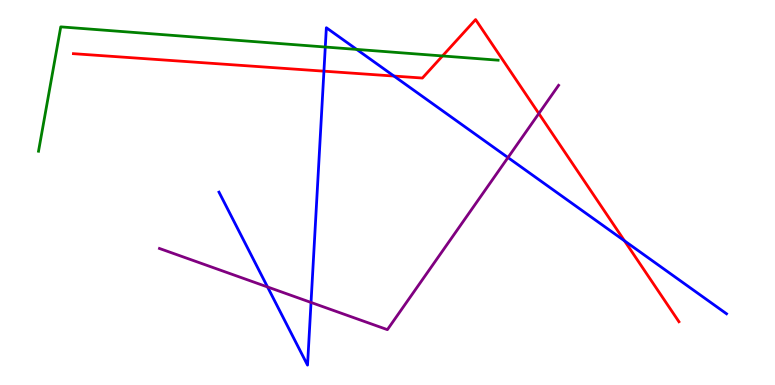[{'lines': ['blue', 'red'], 'intersections': [{'x': 4.18, 'y': 8.15}, {'x': 5.08, 'y': 8.02}, {'x': 8.06, 'y': 3.74}]}, {'lines': ['green', 'red'], 'intersections': [{'x': 5.71, 'y': 8.55}]}, {'lines': ['purple', 'red'], 'intersections': [{'x': 6.95, 'y': 7.05}]}, {'lines': ['blue', 'green'], 'intersections': [{'x': 4.2, 'y': 8.78}, {'x': 4.6, 'y': 8.72}]}, {'lines': ['blue', 'purple'], 'intersections': [{'x': 3.45, 'y': 2.55}, {'x': 4.01, 'y': 2.14}, {'x': 6.55, 'y': 5.91}]}, {'lines': ['green', 'purple'], 'intersections': []}]